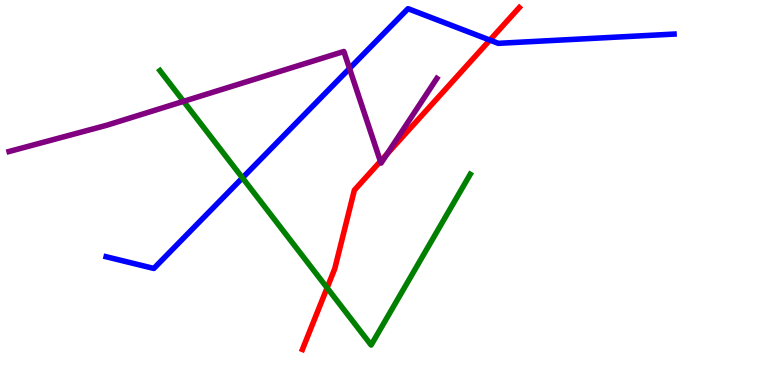[{'lines': ['blue', 'red'], 'intersections': [{'x': 6.32, 'y': 8.96}]}, {'lines': ['green', 'red'], 'intersections': [{'x': 4.22, 'y': 2.52}]}, {'lines': ['purple', 'red'], 'intersections': [{'x': 4.91, 'y': 5.81}, {'x': 4.99, 'y': 6.0}]}, {'lines': ['blue', 'green'], 'intersections': [{'x': 3.13, 'y': 5.38}]}, {'lines': ['blue', 'purple'], 'intersections': [{'x': 4.51, 'y': 8.22}]}, {'lines': ['green', 'purple'], 'intersections': [{'x': 2.37, 'y': 7.37}]}]